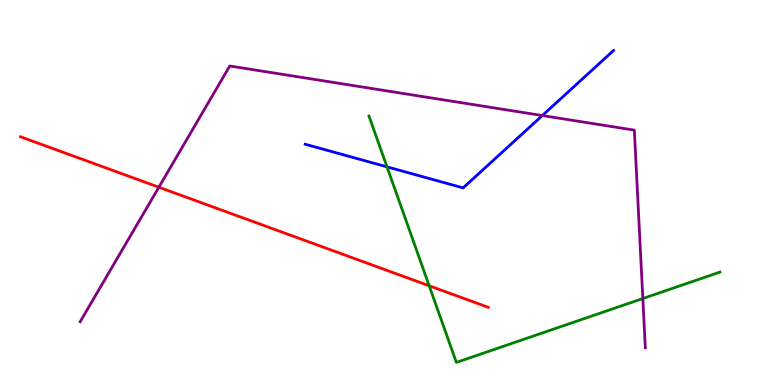[{'lines': ['blue', 'red'], 'intersections': []}, {'lines': ['green', 'red'], 'intersections': [{'x': 5.54, 'y': 2.58}]}, {'lines': ['purple', 'red'], 'intersections': [{'x': 2.05, 'y': 5.14}]}, {'lines': ['blue', 'green'], 'intersections': [{'x': 4.99, 'y': 5.67}]}, {'lines': ['blue', 'purple'], 'intersections': [{'x': 7.0, 'y': 7.0}]}, {'lines': ['green', 'purple'], 'intersections': [{'x': 8.29, 'y': 2.25}]}]